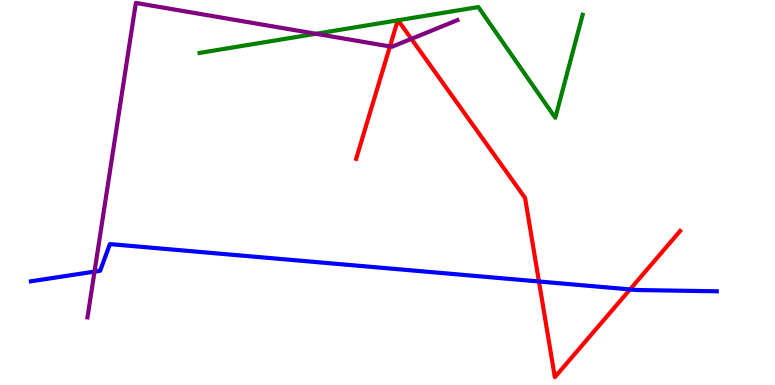[{'lines': ['blue', 'red'], 'intersections': [{'x': 6.95, 'y': 2.69}, {'x': 8.13, 'y': 2.48}]}, {'lines': ['green', 'red'], 'intersections': [{'x': 5.13, 'y': 9.47}, {'x': 5.14, 'y': 9.47}]}, {'lines': ['purple', 'red'], 'intersections': [{'x': 5.03, 'y': 8.79}, {'x': 5.31, 'y': 8.99}]}, {'lines': ['blue', 'green'], 'intersections': []}, {'lines': ['blue', 'purple'], 'intersections': [{'x': 1.22, 'y': 2.95}]}, {'lines': ['green', 'purple'], 'intersections': [{'x': 4.08, 'y': 9.12}]}]